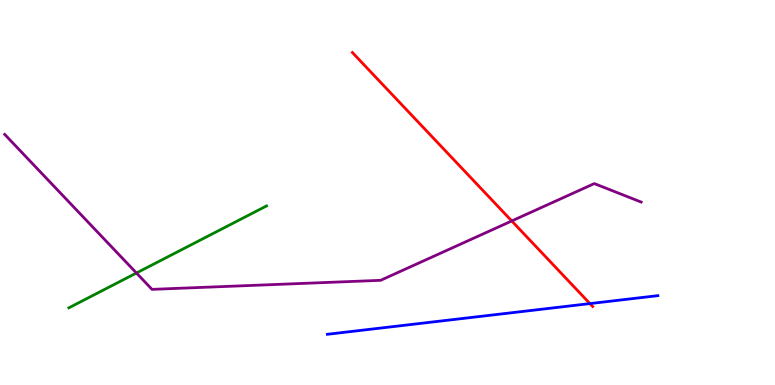[{'lines': ['blue', 'red'], 'intersections': [{'x': 7.61, 'y': 2.11}]}, {'lines': ['green', 'red'], 'intersections': []}, {'lines': ['purple', 'red'], 'intersections': [{'x': 6.6, 'y': 4.26}]}, {'lines': ['blue', 'green'], 'intersections': []}, {'lines': ['blue', 'purple'], 'intersections': []}, {'lines': ['green', 'purple'], 'intersections': [{'x': 1.76, 'y': 2.91}]}]